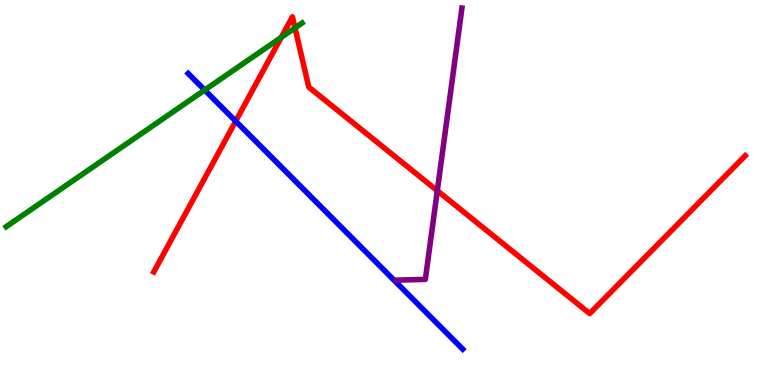[{'lines': ['blue', 'red'], 'intersections': [{'x': 3.04, 'y': 6.85}]}, {'lines': ['green', 'red'], 'intersections': [{'x': 3.63, 'y': 9.03}, {'x': 3.81, 'y': 9.27}]}, {'lines': ['purple', 'red'], 'intersections': [{'x': 5.64, 'y': 5.05}]}, {'lines': ['blue', 'green'], 'intersections': [{'x': 2.64, 'y': 7.66}]}, {'lines': ['blue', 'purple'], 'intersections': []}, {'lines': ['green', 'purple'], 'intersections': []}]